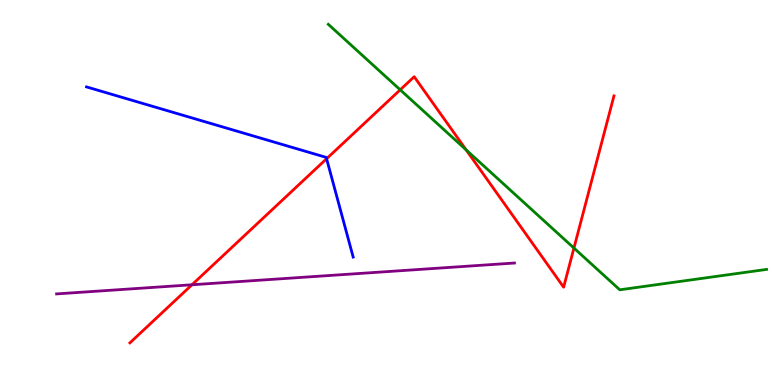[{'lines': ['blue', 'red'], 'intersections': [{'x': 4.21, 'y': 5.88}]}, {'lines': ['green', 'red'], 'intersections': [{'x': 5.16, 'y': 7.67}, {'x': 6.01, 'y': 6.11}, {'x': 7.41, 'y': 3.56}]}, {'lines': ['purple', 'red'], 'intersections': [{'x': 2.48, 'y': 2.6}]}, {'lines': ['blue', 'green'], 'intersections': []}, {'lines': ['blue', 'purple'], 'intersections': []}, {'lines': ['green', 'purple'], 'intersections': []}]